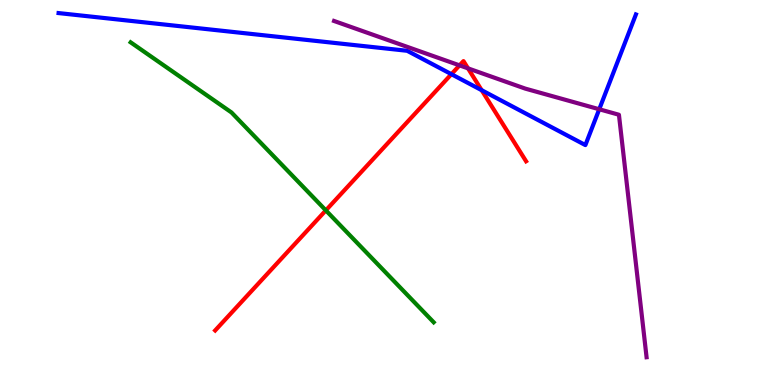[{'lines': ['blue', 'red'], 'intersections': [{'x': 5.82, 'y': 8.07}, {'x': 6.21, 'y': 7.66}]}, {'lines': ['green', 'red'], 'intersections': [{'x': 4.2, 'y': 4.54}]}, {'lines': ['purple', 'red'], 'intersections': [{'x': 5.93, 'y': 8.3}, {'x': 6.04, 'y': 8.22}]}, {'lines': ['blue', 'green'], 'intersections': []}, {'lines': ['blue', 'purple'], 'intersections': [{'x': 7.73, 'y': 7.16}]}, {'lines': ['green', 'purple'], 'intersections': []}]